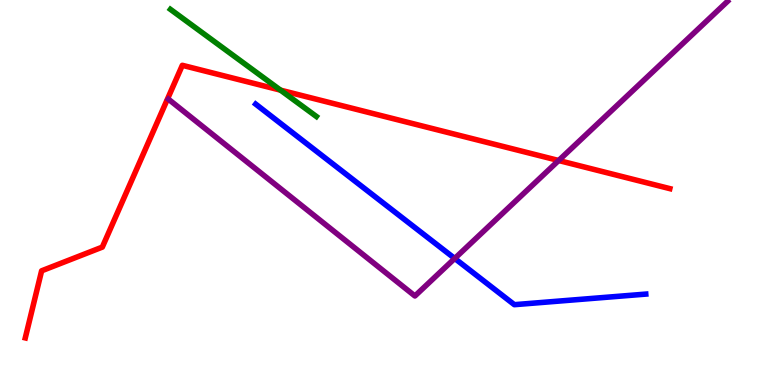[{'lines': ['blue', 'red'], 'intersections': []}, {'lines': ['green', 'red'], 'intersections': [{'x': 3.62, 'y': 7.66}]}, {'lines': ['purple', 'red'], 'intersections': [{'x': 7.21, 'y': 5.83}]}, {'lines': ['blue', 'green'], 'intersections': []}, {'lines': ['blue', 'purple'], 'intersections': [{'x': 5.87, 'y': 3.29}]}, {'lines': ['green', 'purple'], 'intersections': []}]